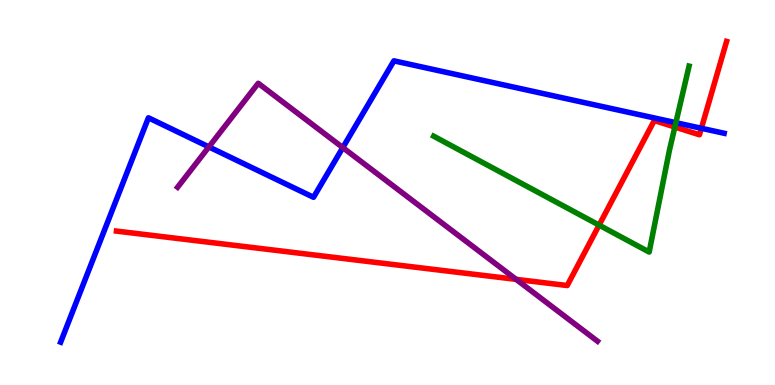[{'lines': ['blue', 'red'], 'intersections': [{'x': 9.05, 'y': 6.67}]}, {'lines': ['green', 'red'], 'intersections': [{'x': 7.73, 'y': 4.15}, {'x': 8.71, 'y': 6.7}]}, {'lines': ['purple', 'red'], 'intersections': [{'x': 6.66, 'y': 2.74}]}, {'lines': ['blue', 'green'], 'intersections': [{'x': 8.72, 'y': 6.81}]}, {'lines': ['blue', 'purple'], 'intersections': [{'x': 2.7, 'y': 6.18}, {'x': 4.42, 'y': 6.17}]}, {'lines': ['green', 'purple'], 'intersections': []}]